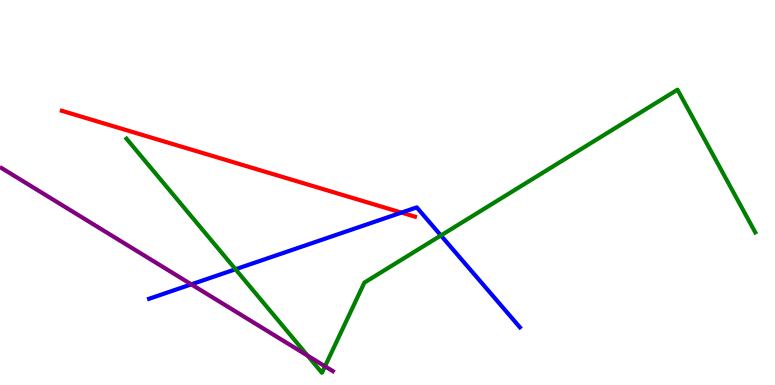[{'lines': ['blue', 'red'], 'intersections': [{'x': 5.18, 'y': 4.48}]}, {'lines': ['green', 'red'], 'intersections': []}, {'lines': ['purple', 'red'], 'intersections': []}, {'lines': ['blue', 'green'], 'intersections': [{'x': 3.04, 'y': 3.01}, {'x': 5.69, 'y': 3.88}]}, {'lines': ['blue', 'purple'], 'intersections': [{'x': 2.47, 'y': 2.61}]}, {'lines': ['green', 'purple'], 'intersections': [{'x': 3.97, 'y': 0.762}, {'x': 4.19, 'y': 0.486}]}]